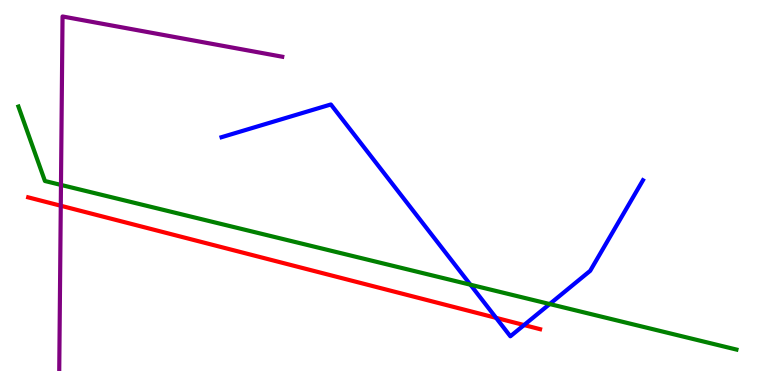[{'lines': ['blue', 'red'], 'intersections': [{'x': 6.4, 'y': 1.74}, {'x': 6.76, 'y': 1.56}]}, {'lines': ['green', 'red'], 'intersections': []}, {'lines': ['purple', 'red'], 'intersections': [{'x': 0.784, 'y': 4.66}]}, {'lines': ['blue', 'green'], 'intersections': [{'x': 6.07, 'y': 2.6}, {'x': 7.09, 'y': 2.1}]}, {'lines': ['blue', 'purple'], 'intersections': []}, {'lines': ['green', 'purple'], 'intersections': [{'x': 0.787, 'y': 5.2}]}]